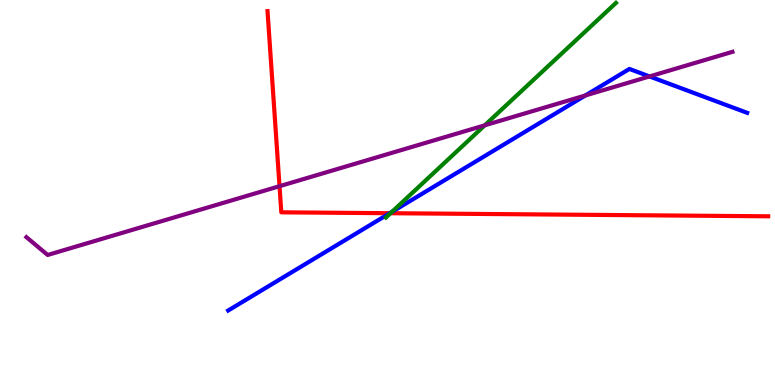[{'lines': ['blue', 'red'], 'intersections': [{'x': 5.03, 'y': 4.46}]}, {'lines': ['green', 'red'], 'intersections': [{'x': 5.04, 'y': 4.46}]}, {'lines': ['purple', 'red'], 'intersections': [{'x': 3.61, 'y': 5.16}]}, {'lines': ['blue', 'green'], 'intersections': [{'x': 5.06, 'y': 4.49}]}, {'lines': ['blue', 'purple'], 'intersections': [{'x': 7.55, 'y': 7.52}, {'x': 8.38, 'y': 8.01}]}, {'lines': ['green', 'purple'], 'intersections': [{'x': 6.25, 'y': 6.75}]}]